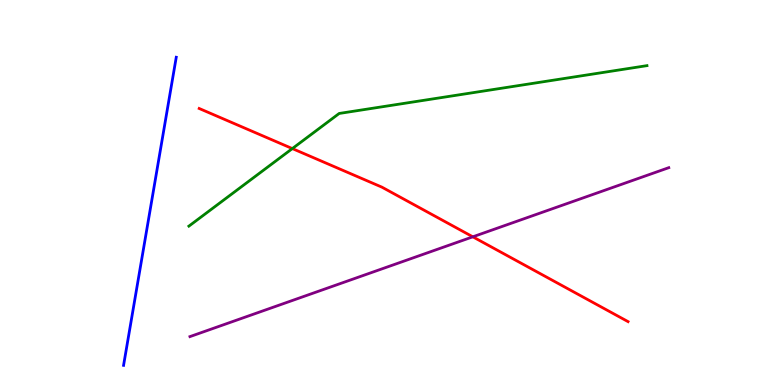[{'lines': ['blue', 'red'], 'intersections': []}, {'lines': ['green', 'red'], 'intersections': [{'x': 3.77, 'y': 6.14}]}, {'lines': ['purple', 'red'], 'intersections': [{'x': 6.1, 'y': 3.85}]}, {'lines': ['blue', 'green'], 'intersections': []}, {'lines': ['blue', 'purple'], 'intersections': []}, {'lines': ['green', 'purple'], 'intersections': []}]